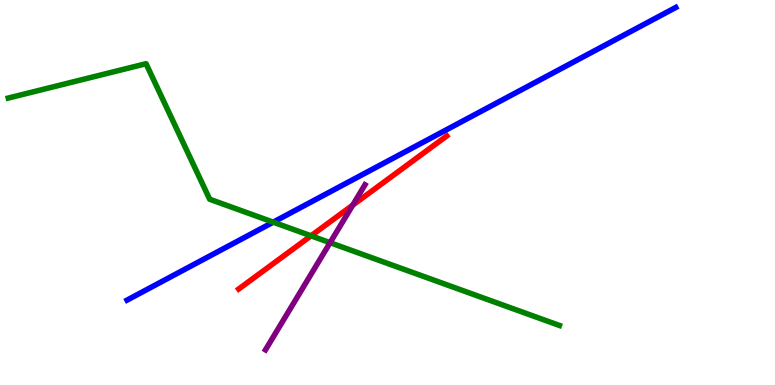[{'lines': ['blue', 'red'], 'intersections': []}, {'lines': ['green', 'red'], 'intersections': [{'x': 4.01, 'y': 3.88}]}, {'lines': ['purple', 'red'], 'intersections': [{'x': 4.55, 'y': 4.67}]}, {'lines': ['blue', 'green'], 'intersections': [{'x': 3.53, 'y': 4.23}]}, {'lines': ['blue', 'purple'], 'intersections': []}, {'lines': ['green', 'purple'], 'intersections': [{'x': 4.26, 'y': 3.7}]}]